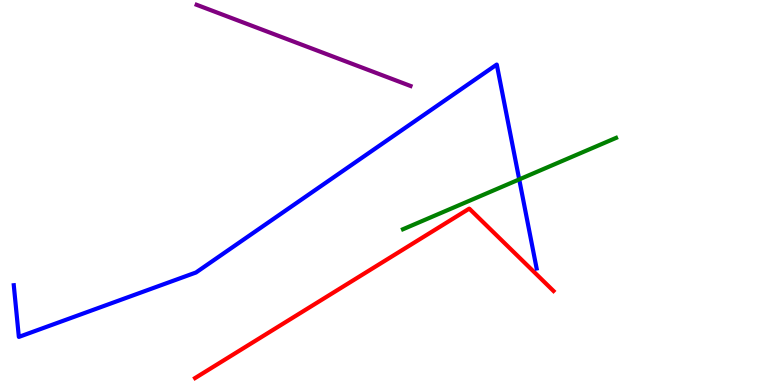[{'lines': ['blue', 'red'], 'intersections': []}, {'lines': ['green', 'red'], 'intersections': []}, {'lines': ['purple', 'red'], 'intersections': []}, {'lines': ['blue', 'green'], 'intersections': [{'x': 6.7, 'y': 5.34}]}, {'lines': ['blue', 'purple'], 'intersections': []}, {'lines': ['green', 'purple'], 'intersections': []}]